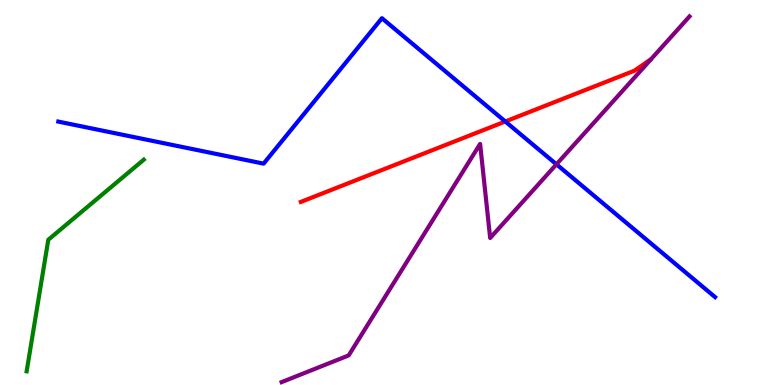[{'lines': ['blue', 'red'], 'intersections': [{'x': 6.52, 'y': 6.84}]}, {'lines': ['green', 'red'], 'intersections': []}, {'lines': ['purple', 'red'], 'intersections': []}, {'lines': ['blue', 'green'], 'intersections': []}, {'lines': ['blue', 'purple'], 'intersections': [{'x': 7.18, 'y': 5.73}]}, {'lines': ['green', 'purple'], 'intersections': []}]